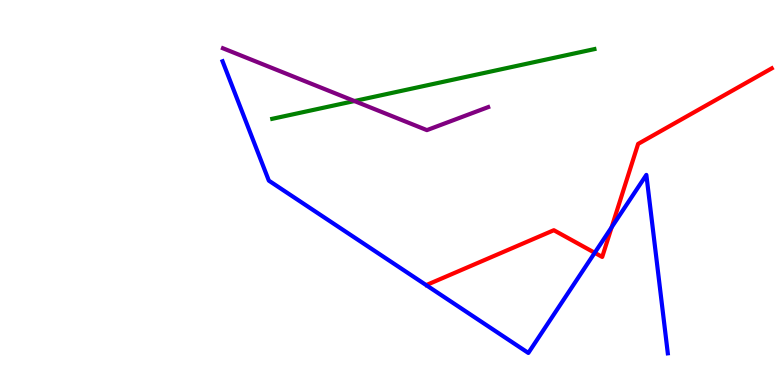[{'lines': ['blue', 'red'], 'intersections': [{'x': 7.67, 'y': 3.43}, {'x': 7.89, 'y': 4.1}]}, {'lines': ['green', 'red'], 'intersections': []}, {'lines': ['purple', 'red'], 'intersections': []}, {'lines': ['blue', 'green'], 'intersections': []}, {'lines': ['blue', 'purple'], 'intersections': []}, {'lines': ['green', 'purple'], 'intersections': [{'x': 4.57, 'y': 7.38}]}]